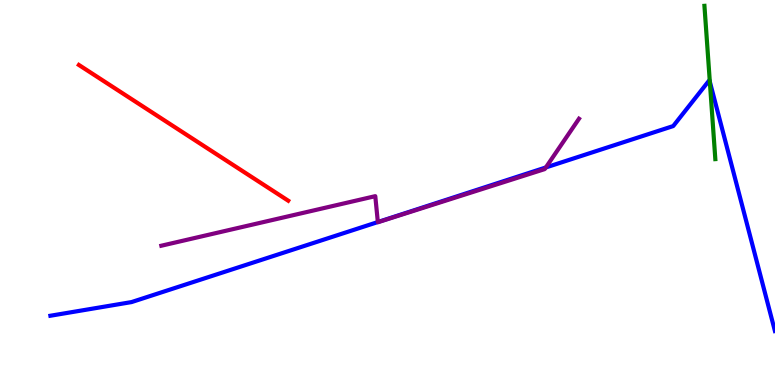[{'lines': ['blue', 'red'], 'intersections': []}, {'lines': ['green', 'red'], 'intersections': []}, {'lines': ['purple', 'red'], 'intersections': []}, {'lines': ['blue', 'green'], 'intersections': [{'x': 9.16, 'y': 7.88}]}, {'lines': ['blue', 'purple'], 'intersections': [{'x': 4.88, 'y': 4.23}, {'x': 7.04, 'y': 5.65}]}, {'lines': ['green', 'purple'], 'intersections': []}]